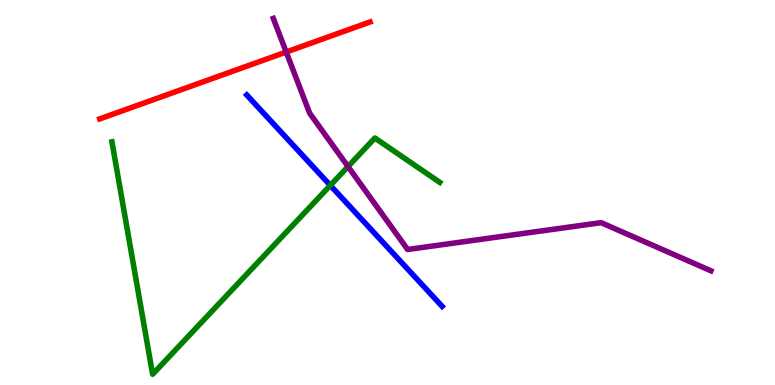[{'lines': ['blue', 'red'], 'intersections': []}, {'lines': ['green', 'red'], 'intersections': []}, {'lines': ['purple', 'red'], 'intersections': [{'x': 3.69, 'y': 8.65}]}, {'lines': ['blue', 'green'], 'intersections': [{'x': 4.26, 'y': 5.19}]}, {'lines': ['blue', 'purple'], 'intersections': []}, {'lines': ['green', 'purple'], 'intersections': [{'x': 4.49, 'y': 5.67}]}]